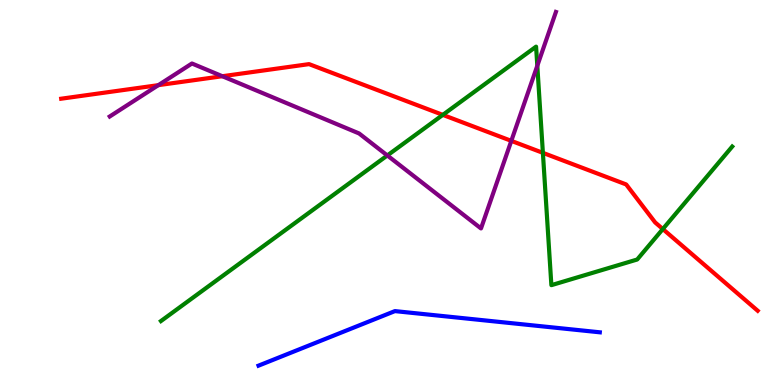[{'lines': ['blue', 'red'], 'intersections': []}, {'lines': ['green', 'red'], 'intersections': [{'x': 5.71, 'y': 7.02}, {'x': 7.01, 'y': 6.03}, {'x': 8.55, 'y': 4.05}]}, {'lines': ['purple', 'red'], 'intersections': [{'x': 2.04, 'y': 7.79}, {'x': 2.87, 'y': 8.02}, {'x': 6.6, 'y': 6.34}]}, {'lines': ['blue', 'green'], 'intersections': []}, {'lines': ['blue', 'purple'], 'intersections': []}, {'lines': ['green', 'purple'], 'intersections': [{'x': 5.0, 'y': 5.96}, {'x': 6.93, 'y': 8.29}]}]